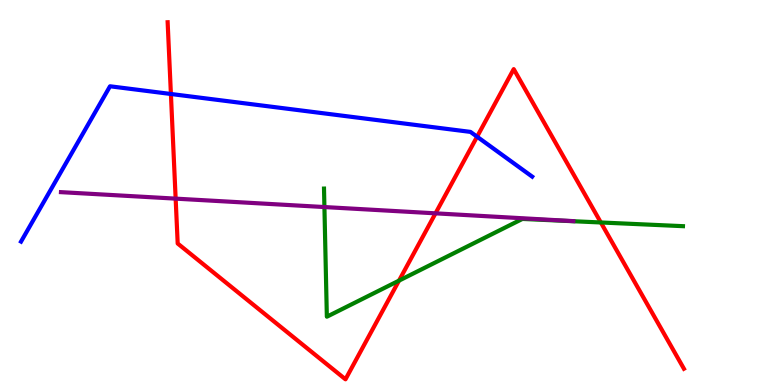[{'lines': ['blue', 'red'], 'intersections': [{'x': 2.21, 'y': 7.56}, {'x': 6.16, 'y': 6.45}]}, {'lines': ['green', 'red'], 'intersections': [{'x': 5.15, 'y': 2.71}, {'x': 7.75, 'y': 4.22}]}, {'lines': ['purple', 'red'], 'intersections': [{'x': 2.27, 'y': 4.84}, {'x': 5.62, 'y': 4.46}]}, {'lines': ['blue', 'green'], 'intersections': []}, {'lines': ['blue', 'purple'], 'intersections': []}, {'lines': ['green', 'purple'], 'intersections': [{'x': 4.19, 'y': 4.62}]}]